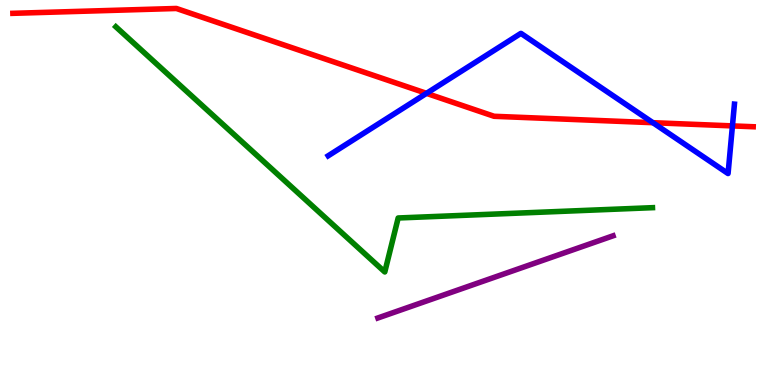[{'lines': ['blue', 'red'], 'intersections': [{'x': 5.5, 'y': 7.58}, {'x': 8.42, 'y': 6.81}, {'x': 9.45, 'y': 6.73}]}, {'lines': ['green', 'red'], 'intersections': []}, {'lines': ['purple', 'red'], 'intersections': []}, {'lines': ['blue', 'green'], 'intersections': []}, {'lines': ['blue', 'purple'], 'intersections': []}, {'lines': ['green', 'purple'], 'intersections': []}]